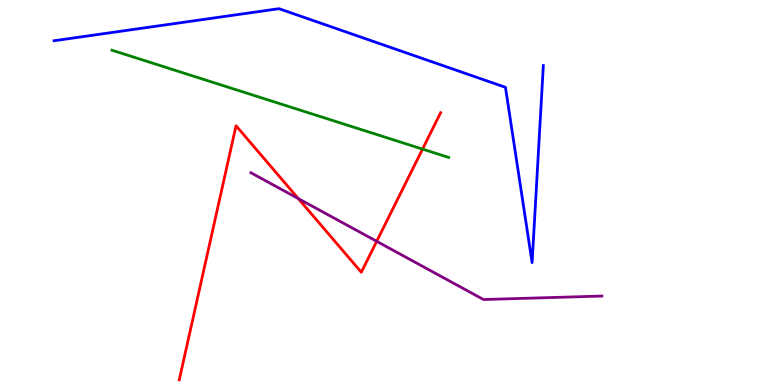[{'lines': ['blue', 'red'], 'intersections': []}, {'lines': ['green', 'red'], 'intersections': [{'x': 5.45, 'y': 6.13}]}, {'lines': ['purple', 'red'], 'intersections': [{'x': 3.85, 'y': 4.84}, {'x': 4.86, 'y': 3.73}]}, {'lines': ['blue', 'green'], 'intersections': []}, {'lines': ['blue', 'purple'], 'intersections': []}, {'lines': ['green', 'purple'], 'intersections': []}]